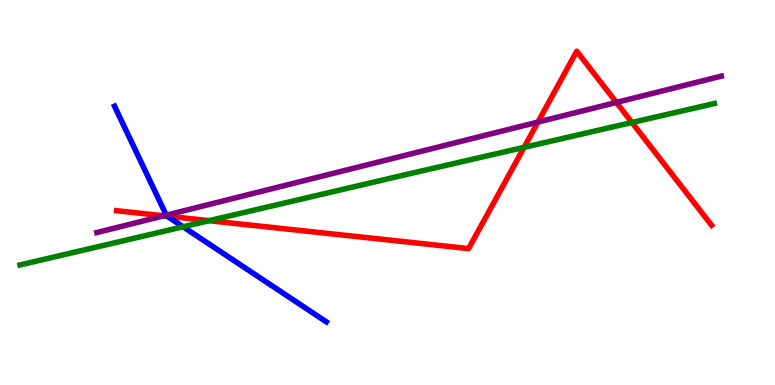[{'lines': ['blue', 'red'], 'intersections': [{'x': 2.16, 'y': 4.39}]}, {'lines': ['green', 'red'], 'intersections': [{'x': 2.7, 'y': 4.27}, {'x': 6.76, 'y': 6.17}, {'x': 8.15, 'y': 6.82}]}, {'lines': ['purple', 'red'], 'intersections': [{'x': 2.11, 'y': 4.39}, {'x': 6.94, 'y': 6.83}, {'x': 7.95, 'y': 7.34}]}, {'lines': ['blue', 'green'], 'intersections': [{'x': 2.36, 'y': 4.11}]}, {'lines': ['blue', 'purple'], 'intersections': [{'x': 2.15, 'y': 4.41}]}, {'lines': ['green', 'purple'], 'intersections': []}]